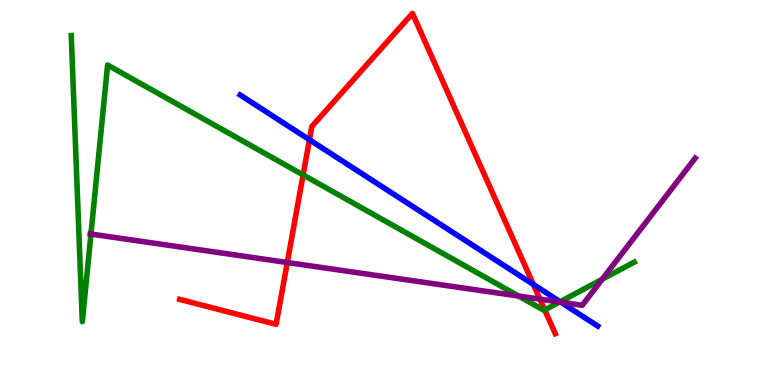[{'lines': ['blue', 'red'], 'intersections': [{'x': 3.99, 'y': 6.37}, {'x': 6.88, 'y': 2.61}]}, {'lines': ['green', 'red'], 'intersections': [{'x': 3.91, 'y': 5.46}, {'x': 7.03, 'y': 1.95}]}, {'lines': ['purple', 'red'], 'intersections': [{'x': 3.71, 'y': 3.18}, {'x': 6.97, 'y': 2.23}]}, {'lines': ['blue', 'green'], 'intersections': [{'x': 7.23, 'y': 2.16}]}, {'lines': ['blue', 'purple'], 'intersections': [{'x': 7.24, 'y': 2.15}]}, {'lines': ['green', 'purple'], 'intersections': [{'x': 1.17, 'y': 3.92}, {'x': 6.69, 'y': 2.31}, {'x': 7.22, 'y': 2.16}, {'x': 7.77, 'y': 2.75}]}]